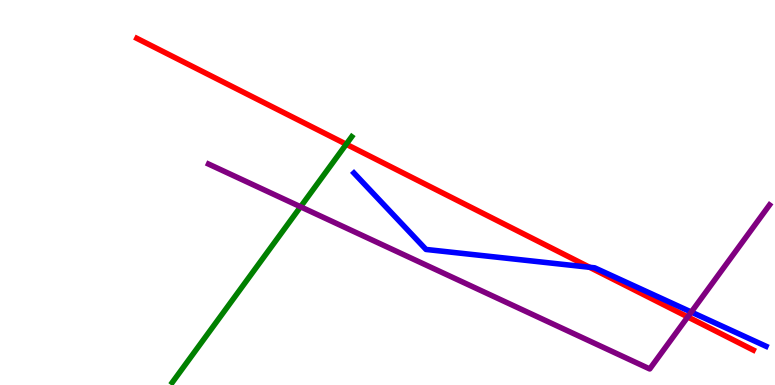[{'lines': ['blue', 'red'], 'intersections': [{'x': 7.61, 'y': 3.06}]}, {'lines': ['green', 'red'], 'intersections': [{'x': 4.47, 'y': 6.25}]}, {'lines': ['purple', 'red'], 'intersections': [{'x': 8.87, 'y': 1.77}]}, {'lines': ['blue', 'green'], 'intersections': []}, {'lines': ['blue', 'purple'], 'intersections': [{'x': 8.92, 'y': 1.89}]}, {'lines': ['green', 'purple'], 'intersections': [{'x': 3.88, 'y': 4.63}]}]